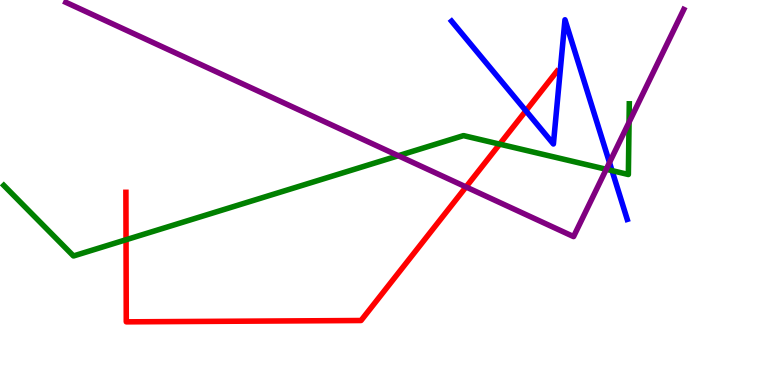[{'lines': ['blue', 'red'], 'intersections': [{'x': 6.79, 'y': 7.12}]}, {'lines': ['green', 'red'], 'intersections': [{'x': 1.63, 'y': 3.77}, {'x': 6.45, 'y': 6.26}]}, {'lines': ['purple', 'red'], 'intersections': [{'x': 6.01, 'y': 5.14}]}, {'lines': ['blue', 'green'], 'intersections': [{'x': 7.9, 'y': 5.57}]}, {'lines': ['blue', 'purple'], 'intersections': [{'x': 7.86, 'y': 5.78}]}, {'lines': ['green', 'purple'], 'intersections': [{'x': 5.14, 'y': 5.96}, {'x': 7.82, 'y': 5.6}, {'x': 8.12, 'y': 6.82}]}]